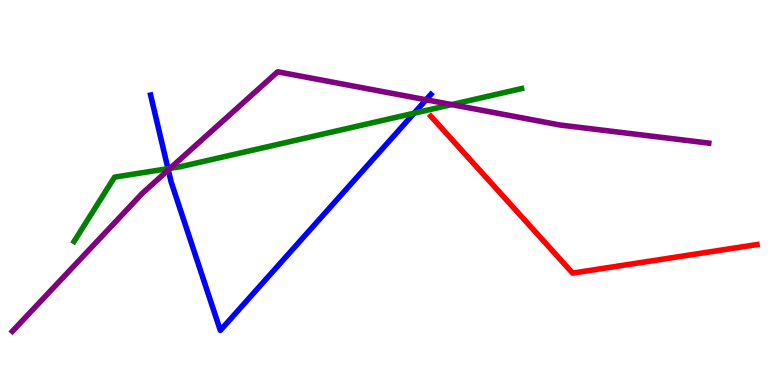[{'lines': ['blue', 'red'], 'intersections': []}, {'lines': ['green', 'red'], 'intersections': []}, {'lines': ['purple', 'red'], 'intersections': []}, {'lines': ['blue', 'green'], 'intersections': [{'x': 2.17, 'y': 5.62}, {'x': 5.34, 'y': 7.06}]}, {'lines': ['blue', 'purple'], 'intersections': [{'x': 2.17, 'y': 5.59}, {'x': 5.5, 'y': 7.41}]}, {'lines': ['green', 'purple'], 'intersections': [{'x': 2.19, 'y': 5.63}, {'x': 5.83, 'y': 7.28}]}]